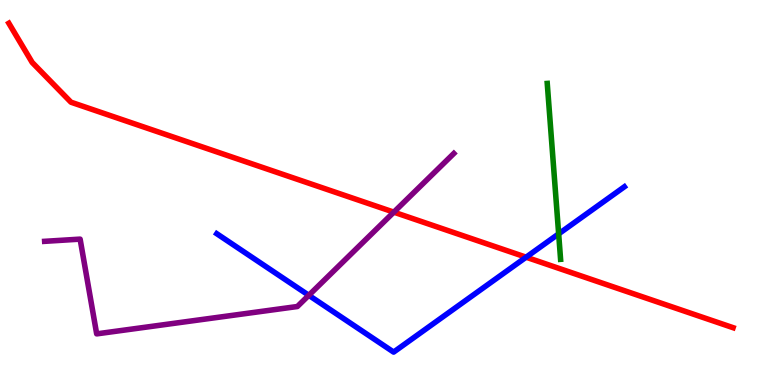[{'lines': ['blue', 'red'], 'intersections': [{'x': 6.79, 'y': 3.32}]}, {'lines': ['green', 'red'], 'intersections': []}, {'lines': ['purple', 'red'], 'intersections': [{'x': 5.08, 'y': 4.49}]}, {'lines': ['blue', 'green'], 'intersections': [{'x': 7.21, 'y': 3.93}]}, {'lines': ['blue', 'purple'], 'intersections': [{'x': 3.98, 'y': 2.33}]}, {'lines': ['green', 'purple'], 'intersections': []}]